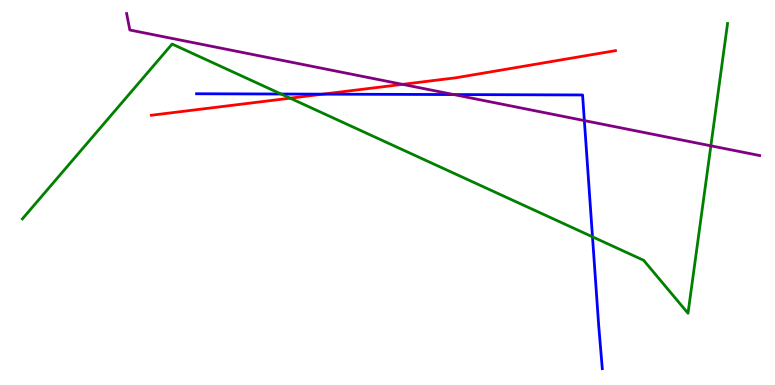[{'lines': ['blue', 'red'], 'intersections': [{'x': 4.17, 'y': 7.55}]}, {'lines': ['green', 'red'], 'intersections': [{'x': 3.74, 'y': 7.45}]}, {'lines': ['purple', 'red'], 'intersections': [{'x': 5.19, 'y': 7.81}]}, {'lines': ['blue', 'green'], 'intersections': [{'x': 3.63, 'y': 7.56}, {'x': 7.64, 'y': 3.85}]}, {'lines': ['blue', 'purple'], 'intersections': [{'x': 5.85, 'y': 7.54}, {'x': 7.54, 'y': 6.87}]}, {'lines': ['green', 'purple'], 'intersections': [{'x': 9.17, 'y': 6.21}]}]